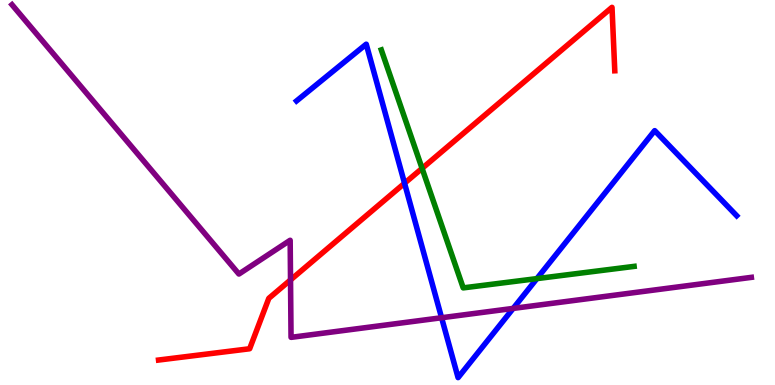[{'lines': ['blue', 'red'], 'intersections': [{'x': 5.22, 'y': 5.24}]}, {'lines': ['green', 'red'], 'intersections': [{'x': 5.45, 'y': 5.63}]}, {'lines': ['purple', 'red'], 'intersections': [{'x': 3.75, 'y': 2.73}]}, {'lines': ['blue', 'green'], 'intersections': [{'x': 6.93, 'y': 2.76}]}, {'lines': ['blue', 'purple'], 'intersections': [{'x': 5.7, 'y': 1.75}, {'x': 6.62, 'y': 1.99}]}, {'lines': ['green', 'purple'], 'intersections': []}]